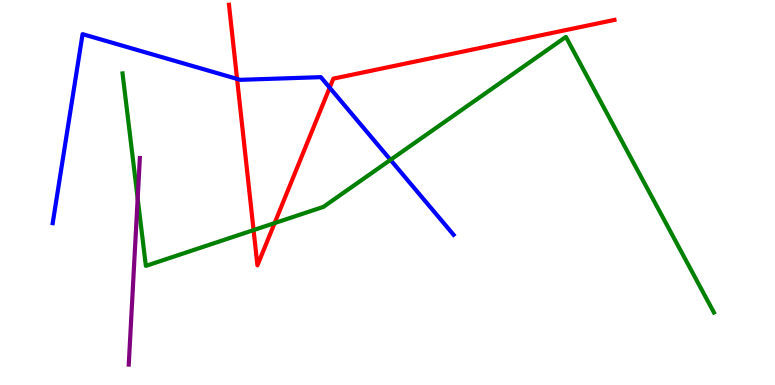[{'lines': ['blue', 'red'], 'intersections': [{'x': 3.06, 'y': 7.95}, {'x': 4.25, 'y': 7.72}]}, {'lines': ['green', 'red'], 'intersections': [{'x': 3.27, 'y': 4.02}, {'x': 3.54, 'y': 4.21}]}, {'lines': ['purple', 'red'], 'intersections': []}, {'lines': ['blue', 'green'], 'intersections': [{'x': 5.04, 'y': 5.85}]}, {'lines': ['blue', 'purple'], 'intersections': []}, {'lines': ['green', 'purple'], 'intersections': [{'x': 1.78, 'y': 4.85}]}]